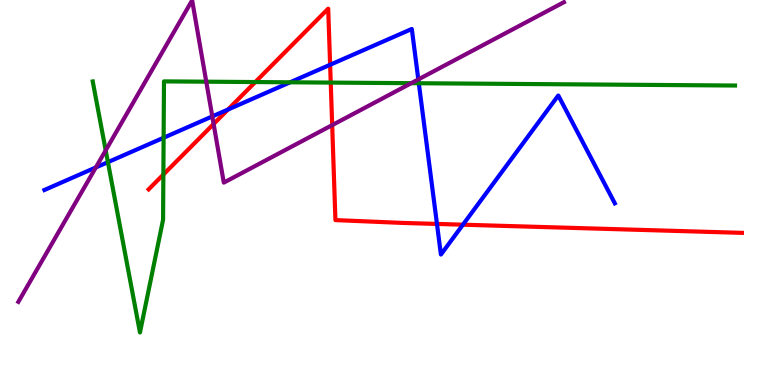[{'lines': ['blue', 'red'], 'intersections': [{'x': 2.94, 'y': 7.15}, {'x': 4.26, 'y': 8.32}, {'x': 5.64, 'y': 4.18}, {'x': 5.97, 'y': 4.16}]}, {'lines': ['green', 'red'], 'intersections': [{'x': 2.11, 'y': 5.47}, {'x': 3.29, 'y': 7.87}, {'x': 4.27, 'y': 7.85}]}, {'lines': ['purple', 'red'], 'intersections': [{'x': 2.76, 'y': 6.78}, {'x': 4.29, 'y': 6.75}]}, {'lines': ['blue', 'green'], 'intersections': [{'x': 1.39, 'y': 5.79}, {'x': 2.11, 'y': 6.42}, {'x': 3.74, 'y': 7.86}, {'x': 5.4, 'y': 7.84}]}, {'lines': ['blue', 'purple'], 'intersections': [{'x': 1.24, 'y': 5.65}, {'x': 2.74, 'y': 6.98}, {'x': 5.4, 'y': 7.94}]}, {'lines': ['green', 'purple'], 'intersections': [{'x': 1.36, 'y': 6.1}, {'x': 2.66, 'y': 7.88}, {'x': 5.31, 'y': 7.84}]}]